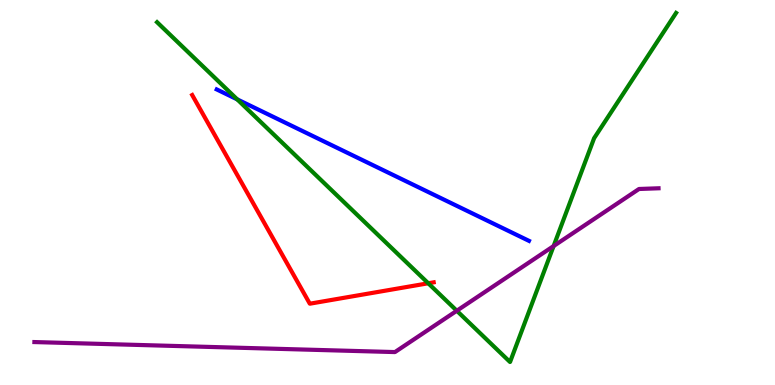[{'lines': ['blue', 'red'], 'intersections': []}, {'lines': ['green', 'red'], 'intersections': [{'x': 5.53, 'y': 2.64}]}, {'lines': ['purple', 'red'], 'intersections': []}, {'lines': ['blue', 'green'], 'intersections': [{'x': 3.06, 'y': 7.42}]}, {'lines': ['blue', 'purple'], 'intersections': []}, {'lines': ['green', 'purple'], 'intersections': [{'x': 5.89, 'y': 1.93}, {'x': 7.14, 'y': 3.61}]}]